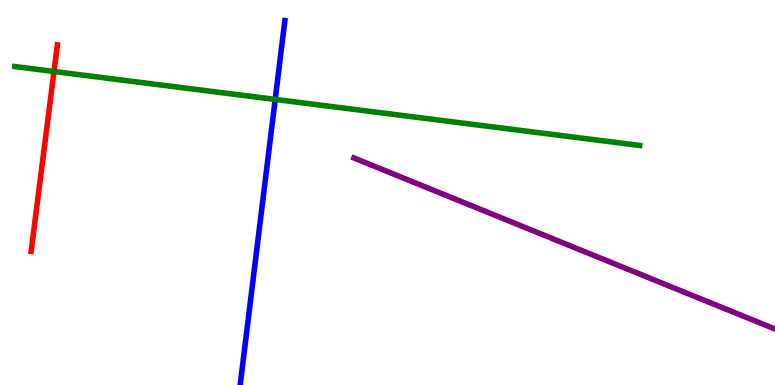[{'lines': ['blue', 'red'], 'intersections': []}, {'lines': ['green', 'red'], 'intersections': [{'x': 0.697, 'y': 8.14}]}, {'lines': ['purple', 'red'], 'intersections': []}, {'lines': ['blue', 'green'], 'intersections': [{'x': 3.55, 'y': 7.42}]}, {'lines': ['blue', 'purple'], 'intersections': []}, {'lines': ['green', 'purple'], 'intersections': []}]